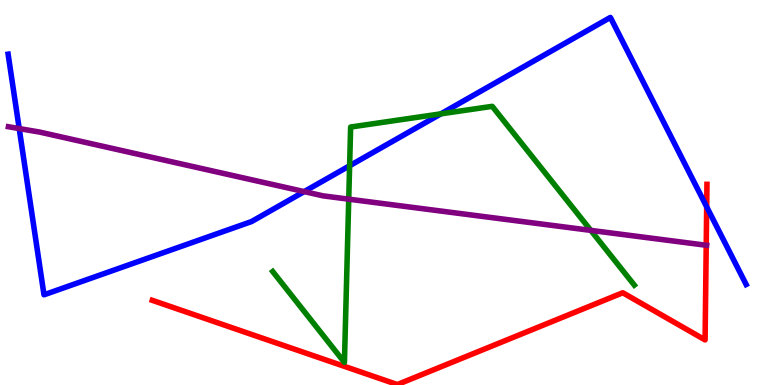[{'lines': ['blue', 'red'], 'intersections': [{'x': 9.12, 'y': 4.63}]}, {'lines': ['green', 'red'], 'intersections': []}, {'lines': ['purple', 'red'], 'intersections': [{'x': 9.11, 'y': 3.63}]}, {'lines': ['blue', 'green'], 'intersections': [{'x': 4.51, 'y': 5.69}, {'x': 5.69, 'y': 7.04}]}, {'lines': ['blue', 'purple'], 'intersections': [{'x': 0.248, 'y': 6.66}, {'x': 3.93, 'y': 5.02}]}, {'lines': ['green', 'purple'], 'intersections': [{'x': 4.5, 'y': 4.83}, {'x': 7.62, 'y': 4.02}]}]